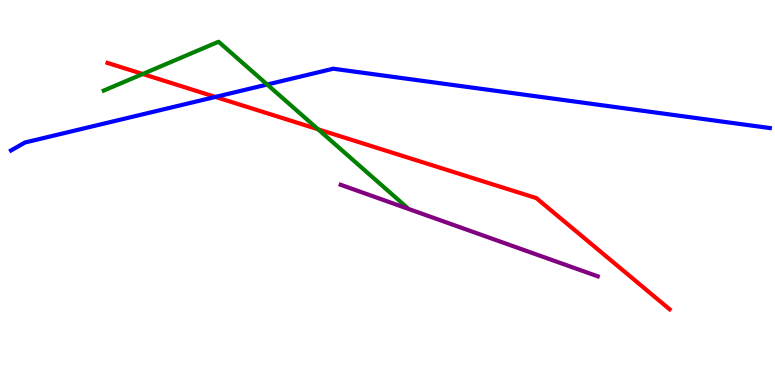[{'lines': ['blue', 'red'], 'intersections': [{'x': 2.78, 'y': 7.48}]}, {'lines': ['green', 'red'], 'intersections': [{'x': 1.84, 'y': 8.08}, {'x': 4.1, 'y': 6.64}]}, {'lines': ['purple', 'red'], 'intersections': []}, {'lines': ['blue', 'green'], 'intersections': [{'x': 3.45, 'y': 7.8}]}, {'lines': ['blue', 'purple'], 'intersections': []}, {'lines': ['green', 'purple'], 'intersections': []}]